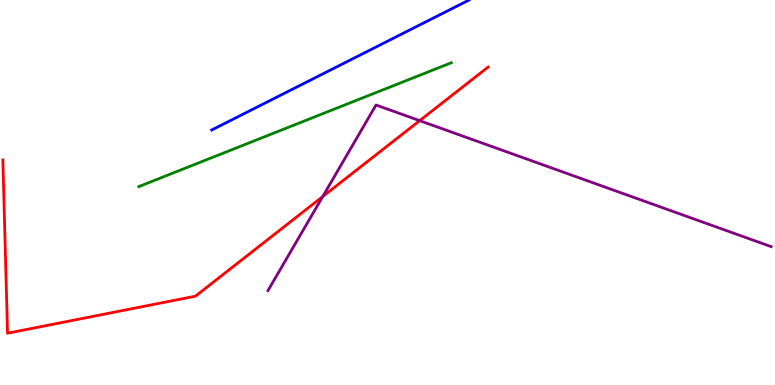[{'lines': ['blue', 'red'], 'intersections': []}, {'lines': ['green', 'red'], 'intersections': []}, {'lines': ['purple', 'red'], 'intersections': [{'x': 4.16, 'y': 4.9}, {'x': 5.42, 'y': 6.87}]}, {'lines': ['blue', 'green'], 'intersections': []}, {'lines': ['blue', 'purple'], 'intersections': []}, {'lines': ['green', 'purple'], 'intersections': []}]